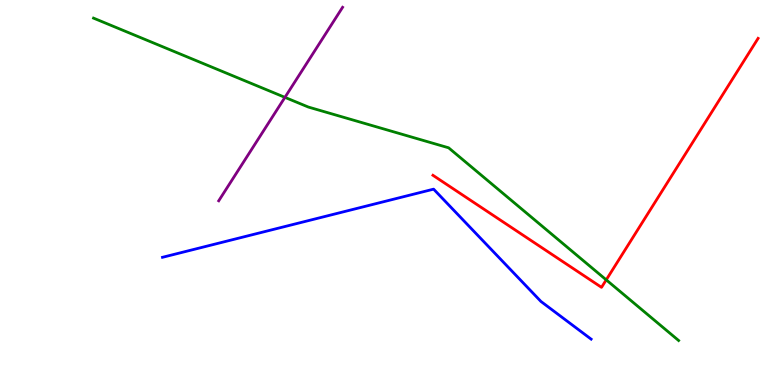[{'lines': ['blue', 'red'], 'intersections': []}, {'lines': ['green', 'red'], 'intersections': [{'x': 7.82, 'y': 2.73}]}, {'lines': ['purple', 'red'], 'intersections': []}, {'lines': ['blue', 'green'], 'intersections': []}, {'lines': ['blue', 'purple'], 'intersections': []}, {'lines': ['green', 'purple'], 'intersections': [{'x': 3.68, 'y': 7.47}]}]